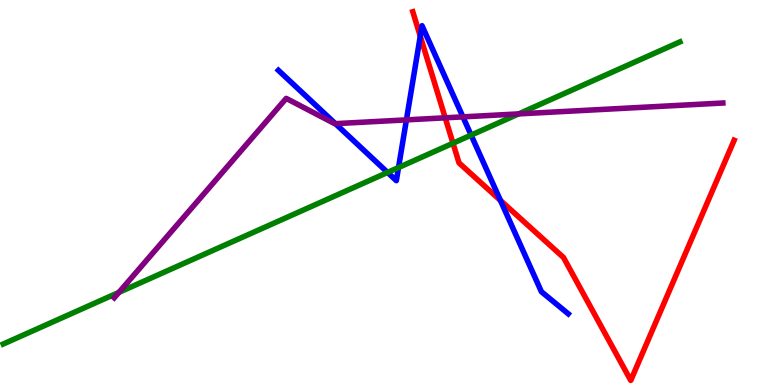[{'lines': ['blue', 'red'], 'intersections': [{'x': 5.42, 'y': 9.06}, {'x': 6.46, 'y': 4.79}]}, {'lines': ['green', 'red'], 'intersections': [{'x': 5.84, 'y': 6.28}]}, {'lines': ['purple', 'red'], 'intersections': [{'x': 5.74, 'y': 6.94}]}, {'lines': ['blue', 'green'], 'intersections': [{'x': 5.0, 'y': 5.52}, {'x': 5.14, 'y': 5.65}, {'x': 6.08, 'y': 6.49}]}, {'lines': ['blue', 'purple'], 'intersections': [{'x': 4.33, 'y': 6.79}, {'x': 5.24, 'y': 6.89}, {'x': 5.97, 'y': 6.96}]}, {'lines': ['green', 'purple'], 'intersections': [{'x': 1.53, 'y': 2.41}, {'x': 6.69, 'y': 7.04}]}]